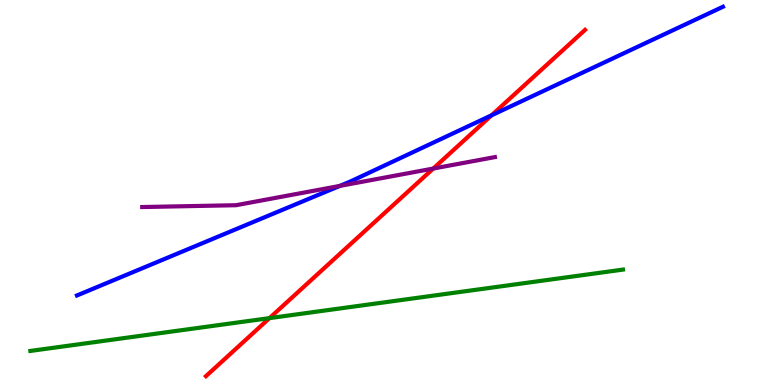[{'lines': ['blue', 'red'], 'intersections': [{'x': 6.34, 'y': 7.0}]}, {'lines': ['green', 'red'], 'intersections': [{'x': 3.48, 'y': 1.74}]}, {'lines': ['purple', 'red'], 'intersections': [{'x': 5.59, 'y': 5.62}]}, {'lines': ['blue', 'green'], 'intersections': []}, {'lines': ['blue', 'purple'], 'intersections': [{'x': 4.38, 'y': 5.17}]}, {'lines': ['green', 'purple'], 'intersections': []}]